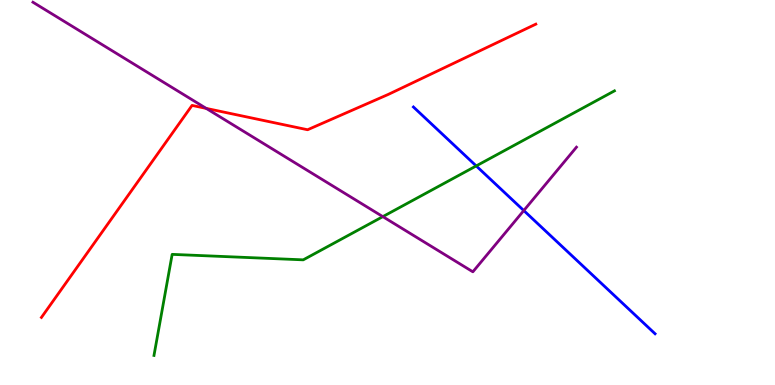[{'lines': ['blue', 'red'], 'intersections': []}, {'lines': ['green', 'red'], 'intersections': []}, {'lines': ['purple', 'red'], 'intersections': [{'x': 2.66, 'y': 7.18}]}, {'lines': ['blue', 'green'], 'intersections': [{'x': 6.14, 'y': 5.69}]}, {'lines': ['blue', 'purple'], 'intersections': [{'x': 6.76, 'y': 4.53}]}, {'lines': ['green', 'purple'], 'intersections': [{'x': 4.94, 'y': 4.37}]}]